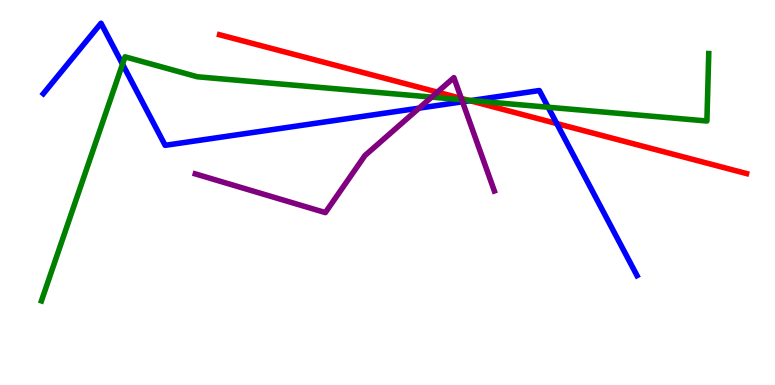[{'lines': ['blue', 'red'], 'intersections': [{'x': 6.06, 'y': 7.38}, {'x': 7.18, 'y': 6.79}]}, {'lines': ['green', 'red'], 'intersections': [{'x': 6.04, 'y': 7.39}]}, {'lines': ['purple', 'red'], 'intersections': [{'x': 5.64, 'y': 7.61}, {'x': 5.95, 'y': 7.44}]}, {'lines': ['blue', 'green'], 'intersections': [{'x': 1.58, 'y': 8.33}, {'x': 6.08, 'y': 7.39}, {'x': 7.07, 'y': 7.21}]}, {'lines': ['blue', 'purple'], 'intersections': [{'x': 5.41, 'y': 7.19}, {'x': 5.97, 'y': 7.36}]}, {'lines': ['green', 'purple'], 'intersections': [{'x': 5.57, 'y': 7.48}, {'x': 5.96, 'y': 7.41}]}]